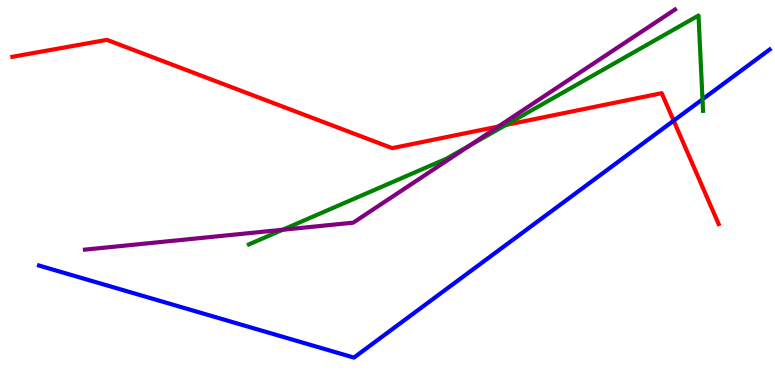[{'lines': ['blue', 'red'], 'intersections': [{'x': 8.69, 'y': 6.87}]}, {'lines': ['green', 'red'], 'intersections': [{'x': 6.53, 'y': 6.75}]}, {'lines': ['purple', 'red'], 'intersections': [{'x': 6.43, 'y': 6.71}]}, {'lines': ['blue', 'green'], 'intersections': [{'x': 9.06, 'y': 7.42}]}, {'lines': ['blue', 'purple'], 'intersections': []}, {'lines': ['green', 'purple'], 'intersections': [{'x': 3.65, 'y': 4.03}, {'x': 6.06, 'y': 6.22}]}]